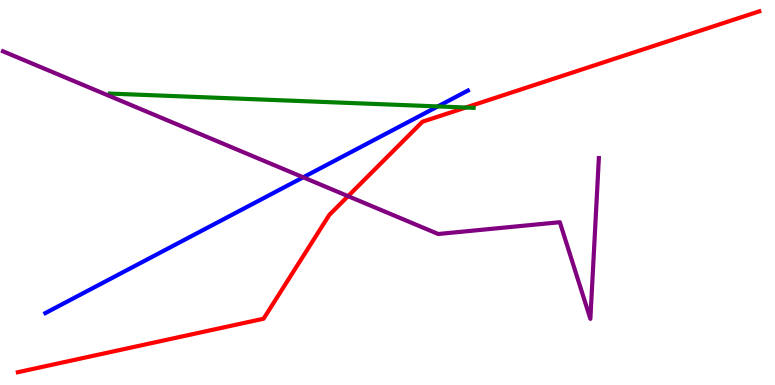[{'lines': ['blue', 'red'], 'intersections': []}, {'lines': ['green', 'red'], 'intersections': [{'x': 6.01, 'y': 7.21}]}, {'lines': ['purple', 'red'], 'intersections': [{'x': 4.49, 'y': 4.91}]}, {'lines': ['blue', 'green'], 'intersections': [{'x': 5.65, 'y': 7.24}]}, {'lines': ['blue', 'purple'], 'intersections': [{'x': 3.91, 'y': 5.39}]}, {'lines': ['green', 'purple'], 'intersections': []}]